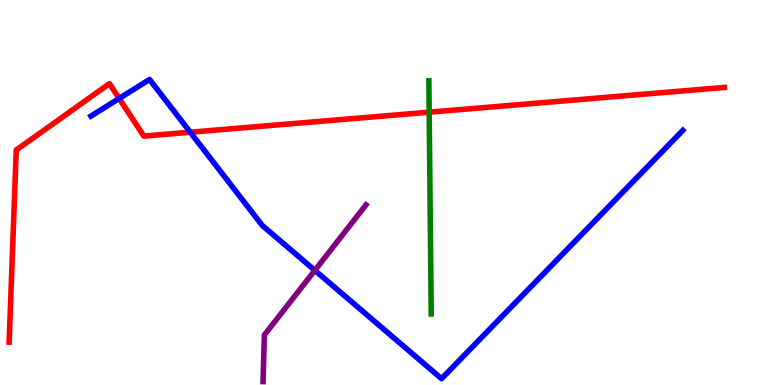[{'lines': ['blue', 'red'], 'intersections': [{'x': 1.54, 'y': 7.44}, {'x': 2.46, 'y': 6.57}]}, {'lines': ['green', 'red'], 'intersections': [{'x': 5.54, 'y': 7.09}]}, {'lines': ['purple', 'red'], 'intersections': []}, {'lines': ['blue', 'green'], 'intersections': []}, {'lines': ['blue', 'purple'], 'intersections': [{'x': 4.06, 'y': 2.98}]}, {'lines': ['green', 'purple'], 'intersections': []}]